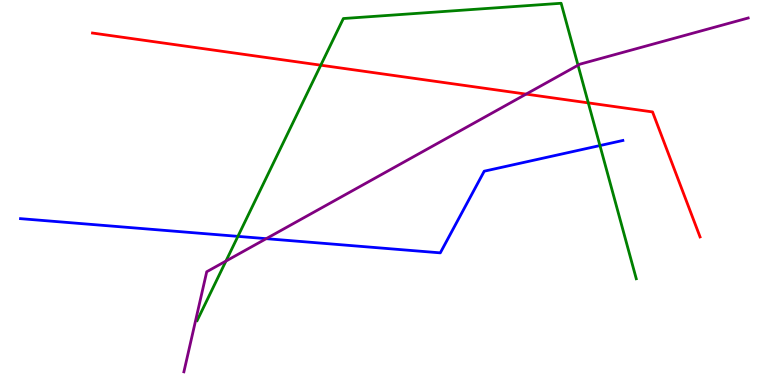[{'lines': ['blue', 'red'], 'intersections': []}, {'lines': ['green', 'red'], 'intersections': [{'x': 4.14, 'y': 8.31}, {'x': 7.59, 'y': 7.33}]}, {'lines': ['purple', 'red'], 'intersections': [{'x': 6.79, 'y': 7.56}]}, {'lines': ['blue', 'green'], 'intersections': [{'x': 3.07, 'y': 3.86}, {'x': 7.74, 'y': 6.22}]}, {'lines': ['blue', 'purple'], 'intersections': [{'x': 3.44, 'y': 3.8}]}, {'lines': ['green', 'purple'], 'intersections': [{'x': 2.92, 'y': 3.22}, {'x': 7.46, 'y': 8.31}]}]